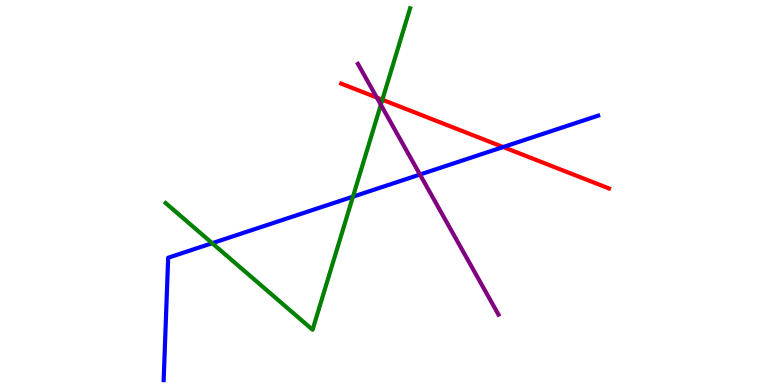[{'lines': ['blue', 'red'], 'intersections': [{'x': 6.49, 'y': 6.18}]}, {'lines': ['green', 'red'], 'intersections': [{'x': 4.93, 'y': 7.41}]}, {'lines': ['purple', 'red'], 'intersections': [{'x': 4.86, 'y': 7.47}]}, {'lines': ['blue', 'green'], 'intersections': [{'x': 2.74, 'y': 3.68}, {'x': 4.55, 'y': 4.89}]}, {'lines': ['blue', 'purple'], 'intersections': [{'x': 5.42, 'y': 5.47}]}, {'lines': ['green', 'purple'], 'intersections': [{'x': 4.91, 'y': 7.28}]}]